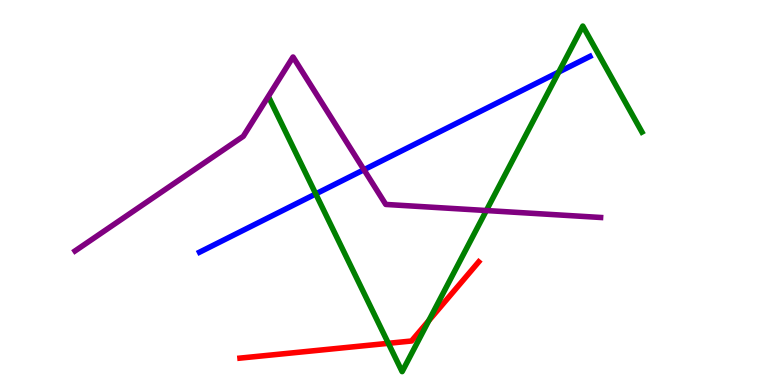[{'lines': ['blue', 'red'], 'intersections': []}, {'lines': ['green', 'red'], 'intersections': [{'x': 5.01, 'y': 1.08}, {'x': 5.53, 'y': 1.67}]}, {'lines': ['purple', 'red'], 'intersections': []}, {'lines': ['blue', 'green'], 'intersections': [{'x': 4.07, 'y': 4.96}, {'x': 7.21, 'y': 8.13}]}, {'lines': ['blue', 'purple'], 'intersections': [{'x': 4.7, 'y': 5.59}]}, {'lines': ['green', 'purple'], 'intersections': [{'x': 6.28, 'y': 4.53}]}]